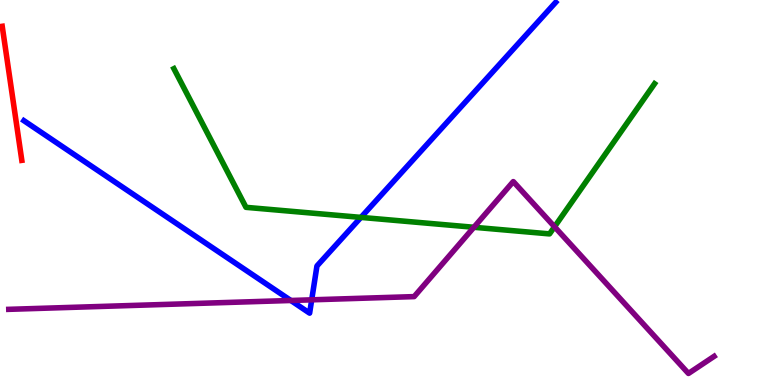[{'lines': ['blue', 'red'], 'intersections': []}, {'lines': ['green', 'red'], 'intersections': []}, {'lines': ['purple', 'red'], 'intersections': []}, {'lines': ['blue', 'green'], 'intersections': [{'x': 4.66, 'y': 4.35}]}, {'lines': ['blue', 'purple'], 'intersections': [{'x': 3.75, 'y': 2.2}, {'x': 4.02, 'y': 2.21}]}, {'lines': ['green', 'purple'], 'intersections': [{'x': 6.11, 'y': 4.1}, {'x': 7.16, 'y': 4.11}]}]